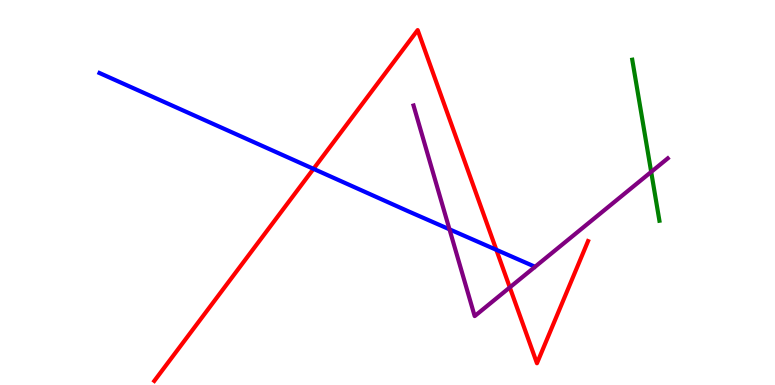[{'lines': ['blue', 'red'], 'intersections': [{'x': 4.05, 'y': 5.61}, {'x': 6.4, 'y': 3.51}]}, {'lines': ['green', 'red'], 'intersections': []}, {'lines': ['purple', 'red'], 'intersections': [{'x': 6.58, 'y': 2.53}]}, {'lines': ['blue', 'green'], 'intersections': []}, {'lines': ['blue', 'purple'], 'intersections': [{'x': 5.8, 'y': 4.04}]}, {'lines': ['green', 'purple'], 'intersections': [{'x': 8.4, 'y': 5.53}]}]